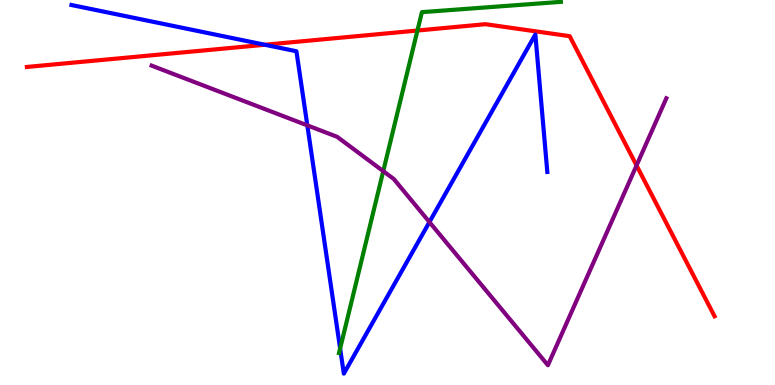[{'lines': ['blue', 'red'], 'intersections': [{'x': 3.42, 'y': 8.84}]}, {'lines': ['green', 'red'], 'intersections': [{'x': 5.39, 'y': 9.21}]}, {'lines': ['purple', 'red'], 'intersections': [{'x': 8.21, 'y': 5.7}]}, {'lines': ['blue', 'green'], 'intersections': [{'x': 4.39, 'y': 0.948}]}, {'lines': ['blue', 'purple'], 'intersections': [{'x': 3.97, 'y': 6.74}, {'x': 5.54, 'y': 4.23}]}, {'lines': ['green', 'purple'], 'intersections': [{'x': 4.95, 'y': 5.55}]}]